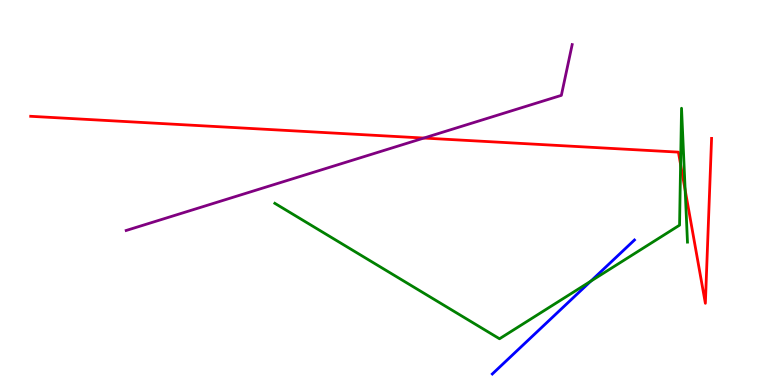[{'lines': ['blue', 'red'], 'intersections': []}, {'lines': ['green', 'red'], 'intersections': [{'x': 8.78, 'y': 5.73}, {'x': 8.84, 'y': 5.06}]}, {'lines': ['purple', 'red'], 'intersections': [{'x': 5.47, 'y': 6.41}]}, {'lines': ['blue', 'green'], 'intersections': [{'x': 7.62, 'y': 2.7}]}, {'lines': ['blue', 'purple'], 'intersections': []}, {'lines': ['green', 'purple'], 'intersections': []}]